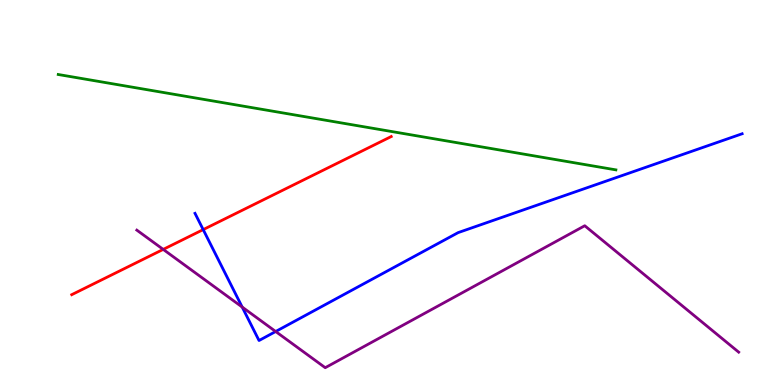[{'lines': ['blue', 'red'], 'intersections': [{'x': 2.62, 'y': 4.04}]}, {'lines': ['green', 'red'], 'intersections': []}, {'lines': ['purple', 'red'], 'intersections': [{'x': 2.11, 'y': 3.52}]}, {'lines': ['blue', 'green'], 'intersections': []}, {'lines': ['blue', 'purple'], 'intersections': [{'x': 3.12, 'y': 2.02}, {'x': 3.56, 'y': 1.39}]}, {'lines': ['green', 'purple'], 'intersections': []}]